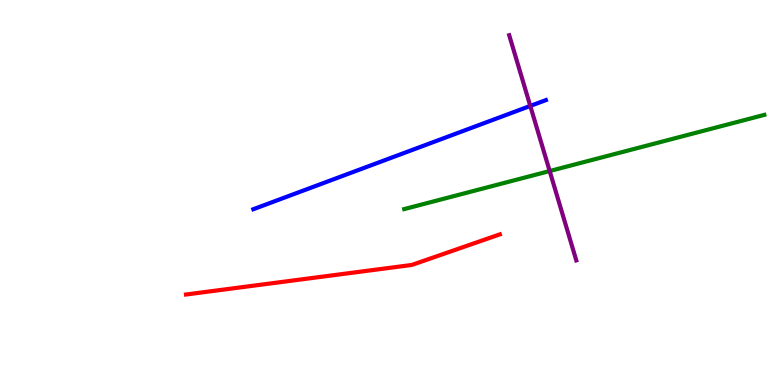[{'lines': ['blue', 'red'], 'intersections': []}, {'lines': ['green', 'red'], 'intersections': []}, {'lines': ['purple', 'red'], 'intersections': []}, {'lines': ['blue', 'green'], 'intersections': []}, {'lines': ['blue', 'purple'], 'intersections': [{'x': 6.84, 'y': 7.25}]}, {'lines': ['green', 'purple'], 'intersections': [{'x': 7.09, 'y': 5.56}]}]